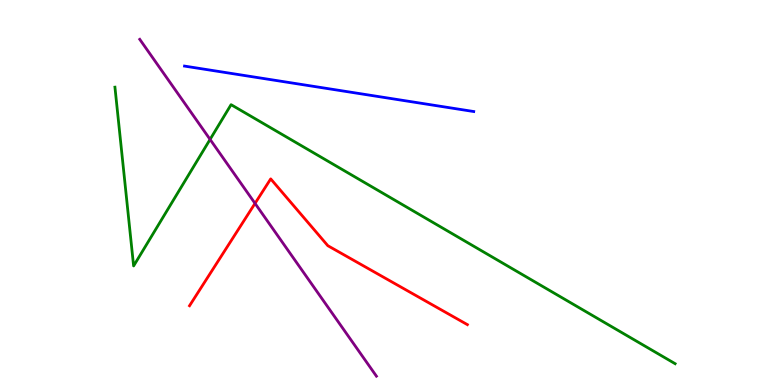[{'lines': ['blue', 'red'], 'intersections': []}, {'lines': ['green', 'red'], 'intersections': []}, {'lines': ['purple', 'red'], 'intersections': [{'x': 3.29, 'y': 4.72}]}, {'lines': ['blue', 'green'], 'intersections': []}, {'lines': ['blue', 'purple'], 'intersections': []}, {'lines': ['green', 'purple'], 'intersections': [{'x': 2.71, 'y': 6.38}]}]